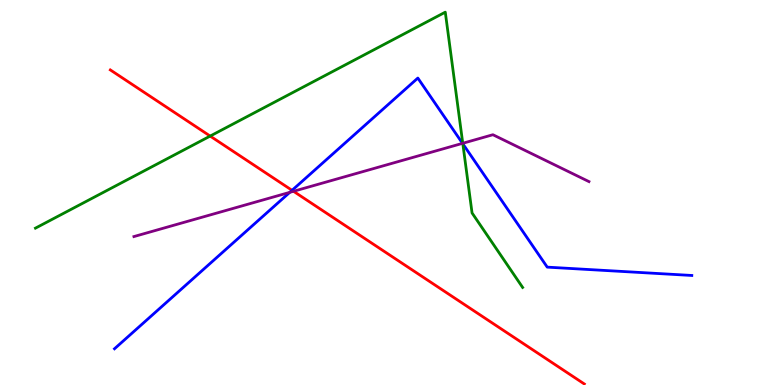[{'lines': ['blue', 'red'], 'intersections': [{'x': 3.77, 'y': 5.06}]}, {'lines': ['green', 'red'], 'intersections': [{'x': 2.71, 'y': 6.47}]}, {'lines': ['purple', 'red'], 'intersections': [{'x': 3.79, 'y': 5.03}]}, {'lines': ['blue', 'green'], 'intersections': [{'x': 5.97, 'y': 6.26}]}, {'lines': ['blue', 'purple'], 'intersections': [{'x': 3.74, 'y': 5.0}, {'x': 5.97, 'y': 6.28}]}, {'lines': ['green', 'purple'], 'intersections': [{'x': 5.97, 'y': 6.28}]}]